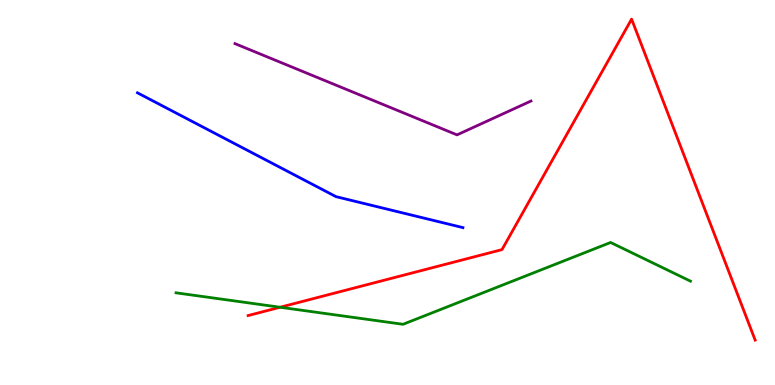[{'lines': ['blue', 'red'], 'intersections': []}, {'lines': ['green', 'red'], 'intersections': [{'x': 3.61, 'y': 2.02}]}, {'lines': ['purple', 'red'], 'intersections': []}, {'lines': ['blue', 'green'], 'intersections': []}, {'lines': ['blue', 'purple'], 'intersections': []}, {'lines': ['green', 'purple'], 'intersections': []}]